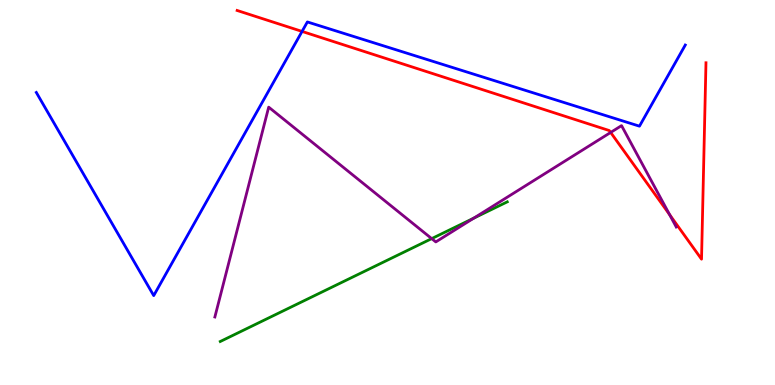[{'lines': ['blue', 'red'], 'intersections': [{'x': 3.9, 'y': 9.18}]}, {'lines': ['green', 'red'], 'intersections': []}, {'lines': ['purple', 'red'], 'intersections': [{'x': 7.88, 'y': 6.56}, {'x': 8.64, 'y': 4.43}]}, {'lines': ['blue', 'green'], 'intersections': []}, {'lines': ['blue', 'purple'], 'intersections': []}, {'lines': ['green', 'purple'], 'intersections': [{'x': 5.57, 'y': 3.8}, {'x': 6.11, 'y': 4.33}]}]